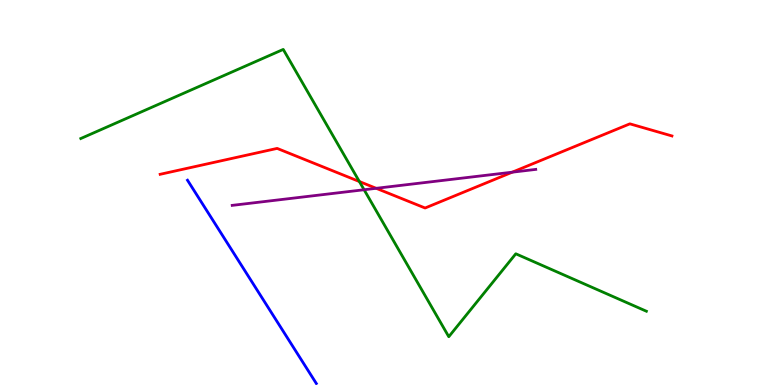[{'lines': ['blue', 'red'], 'intersections': []}, {'lines': ['green', 'red'], 'intersections': [{'x': 4.64, 'y': 5.29}]}, {'lines': ['purple', 'red'], 'intersections': [{'x': 4.85, 'y': 5.11}, {'x': 6.61, 'y': 5.53}]}, {'lines': ['blue', 'green'], 'intersections': []}, {'lines': ['blue', 'purple'], 'intersections': []}, {'lines': ['green', 'purple'], 'intersections': [{'x': 4.7, 'y': 5.07}]}]